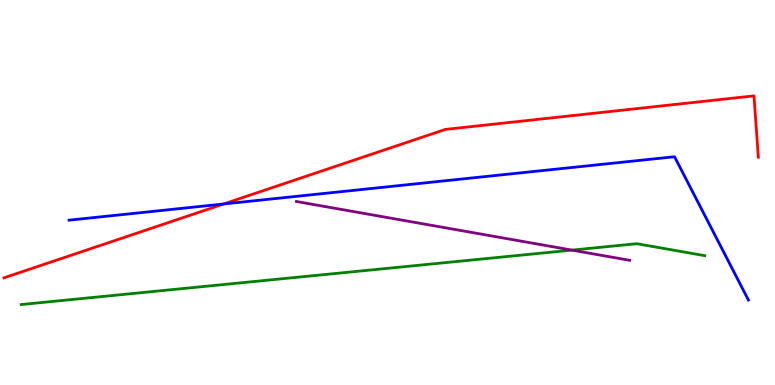[{'lines': ['blue', 'red'], 'intersections': [{'x': 2.89, 'y': 4.7}]}, {'lines': ['green', 'red'], 'intersections': []}, {'lines': ['purple', 'red'], 'intersections': []}, {'lines': ['blue', 'green'], 'intersections': []}, {'lines': ['blue', 'purple'], 'intersections': []}, {'lines': ['green', 'purple'], 'intersections': [{'x': 7.38, 'y': 3.5}]}]